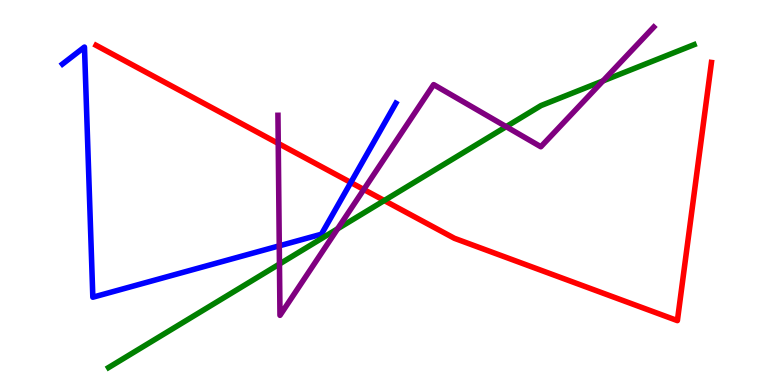[{'lines': ['blue', 'red'], 'intersections': [{'x': 4.53, 'y': 5.26}]}, {'lines': ['green', 'red'], 'intersections': [{'x': 4.96, 'y': 4.79}]}, {'lines': ['purple', 'red'], 'intersections': [{'x': 3.59, 'y': 6.27}, {'x': 4.69, 'y': 5.08}]}, {'lines': ['blue', 'green'], 'intersections': []}, {'lines': ['blue', 'purple'], 'intersections': [{'x': 3.6, 'y': 3.61}]}, {'lines': ['green', 'purple'], 'intersections': [{'x': 3.61, 'y': 3.14}, {'x': 4.36, 'y': 4.06}, {'x': 6.53, 'y': 6.71}, {'x': 7.78, 'y': 7.9}]}]